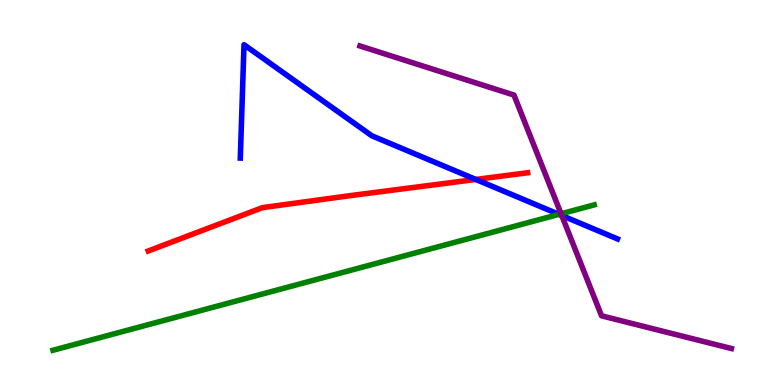[{'lines': ['blue', 'red'], 'intersections': [{'x': 6.14, 'y': 5.34}]}, {'lines': ['green', 'red'], 'intersections': []}, {'lines': ['purple', 'red'], 'intersections': []}, {'lines': ['blue', 'green'], 'intersections': [{'x': 7.21, 'y': 4.43}]}, {'lines': ['blue', 'purple'], 'intersections': [{'x': 7.25, 'y': 4.4}]}, {'lines': ['green', 'purple'], 'intersections': [{'x': 7.24, 'y': 4.45}]}]